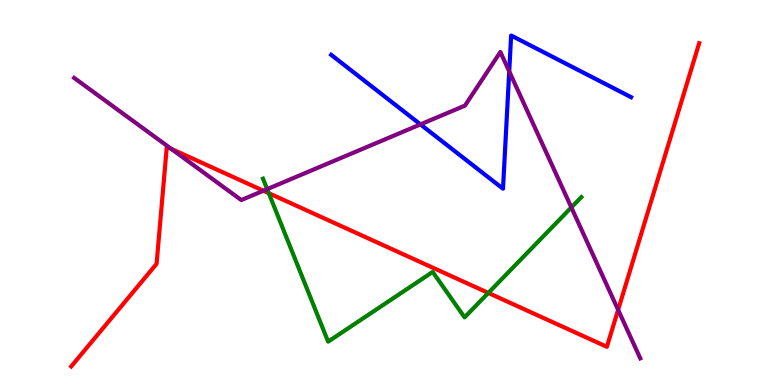[{'lines': ['blue', 'red'], 'intersections': []}, {'lines': ['green', 'red'], 'intersections': [{'x': 3.47, 'y': 4.98}, {'x': 6.3, 'y': 2.39}]}, {'lines': ['purple', 'red'], 'intersections': [{'x': 2.21, 'y': 6.13}, {'x': 3.4, 'y': 5.05}, {'x': 7.98, 'y': 1.95}]}, {'lines': ['blue', 'green'], 'intersections': []}, {'lines': ['blue', 'purple'], 'intersections': [{'x': 5.43, 'y': 6.77}, {'x': 6.57, 'y': 8.15}]}, {'lines': ['green', 'purple'], 'intersections': [{'x': 3.45, 'y': 5.09}, {'x': 7.37, 'y': 4.61}]}]